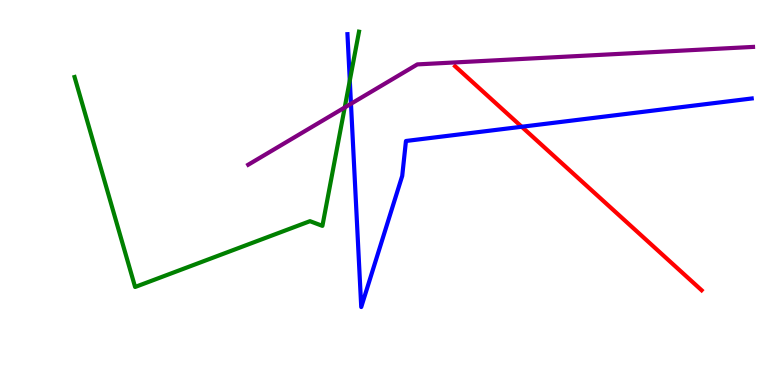[{'lines': ['blue', 'red'], 'intersections': [{'x': 6.73, 'y': 6.71}]}, {'lines': ['green', 'red'], 'intersections': []}, {'lines': ['purple', 'red'], 'intersections': []}, {'lines': ['blue', 'green'], 'intersections': [{'x': 4.51, 'y': 7.91}]}, {'lines': ['blue', 'purple'], 'intersections': [{'x': 4.53, 'y': 7.3}]}, {'lines': ['green', 'purple'], 'intersections': [{'x': 4.45, 'y': 7.21}]}]